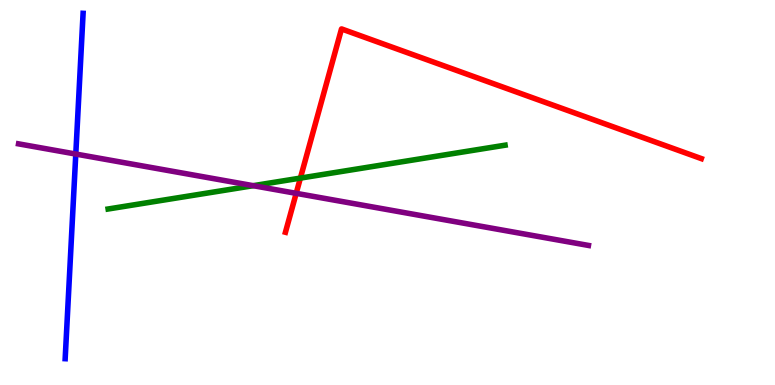[{'lines': ['blue', 'red'], 'intersections': []}, {'lines': ['green', 'red'], 'intersections': [{'x': 3.88, 'y': 5.37}]}, {'lines': ['purple', 'red'], 'intersections': [{'x': 3.82, 'y': 4.98}]}, {'lines': ['blue', 'green'], 'intersections': []}, {'lines': ['blue', 'purple'], 'intersections': [{'x': 0.978, 'y': 6.0}]}, {'lines': ['green', 'purple'], 'intersections': [{'x': 3.27, 'y': 5.18}]}]